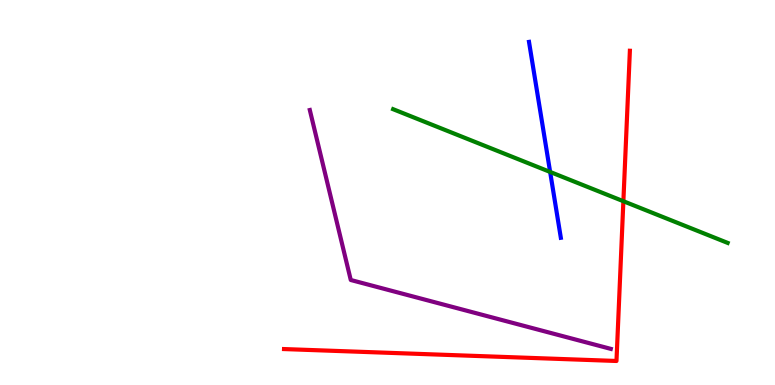[{'lines': ['blue', 'red'], 'intersections': []}, {'lines': ['green', 'red'], 'intersections': [{'x': 8.04, 'y': 4.77}]}, {'lines': ['purple', 'red'], 'intersections': []}, {'lines': ['blue', 'green'], 'intersections': [{'x': 7.1, 'y': 5.53}]}, {'lines': ['blue', 'purple'], 'intersections': []}, {'lines': ['green', 'purple'], 'intersections': []}]